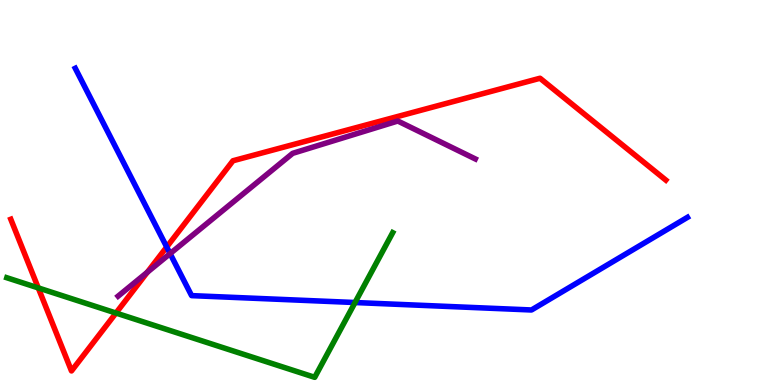[{'lines': ['blue', 'red'], 'intersections': [{'x': 2.15, 'y': 3.58}]}, {'lines': ['green', 'red'], 'intersections': [{'x': 0.494, 'y': 2.52}, {'x': 1.5, 'y': 1.87}]}, {'lines': ['purple', 'red'], 'intersections': [{'x': 1.9, 'y': 2.93}]}, {'lines': ['blue', 'green'], 'intersections': [{'x': 4.58, 'y': 2.14}]}, {'lines': ['blue', 'purple'], 'intersections': [{'x': 2.19, 'y': 3.41}]}, {'lines': ['green', 'purple'], 'intersections': []}]